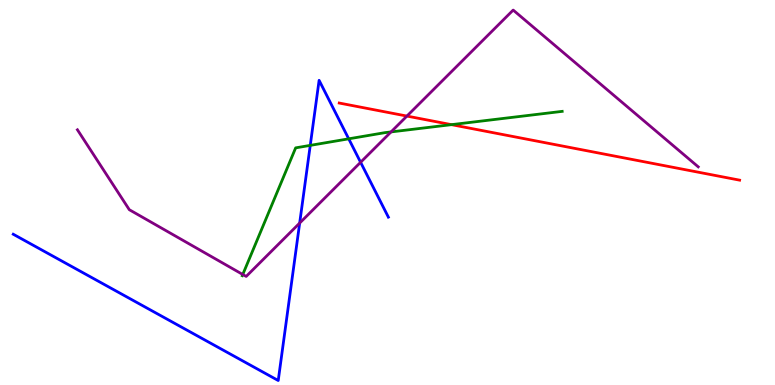[{'lines': ['blue', 'red'], 'intersections': []}, {'lines': ['green', 'red'], 'intersections': [{'x': 5.83, 'y': 6.76}]}, {'lines': ['purple', 'red'], 'intersections': [{'x': 5.25, 'y': 6.99}]}, {'lines': ['blue', 'green'], 'intersections': [{'x': 4.0, 'y': 6.22}, {'x': 4.5, 'y': 6.39}]}, {'lines': ['blue', 'purple'], 'intersections': [{'x': 3.87, 'y': 4.21}, {'x': 4.65, 'y': 5.78}]}, {'lines': ['green', 'purple'], 'intersections': [{'x': 3.13, 'y': 2.87}, {'x': 5.05, 'y': 6.57}]}]